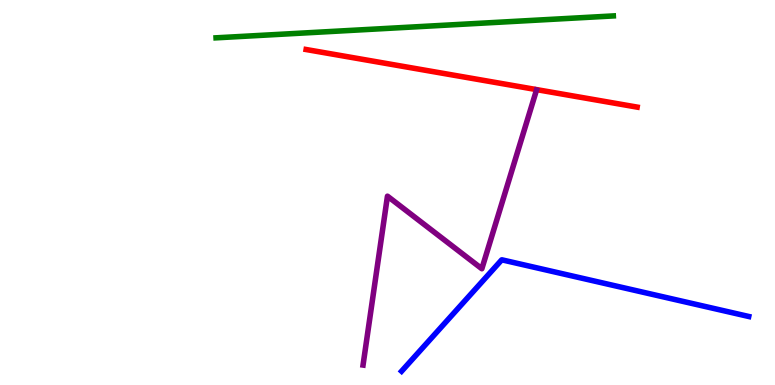[{'lines': ['blue', 'red'], 'intersections': []}, {'lines': ['green', 'red'], 'intersections': []}, {'lines': ['purple', 'red'], 'intersections': []}, {'lines': ['blue', 'green'], 'intersections': []}, {'lines': ['blue', 'purple'], 'intersections': []}, {'lines': ['green', 'purple'], 'intersections': []}]